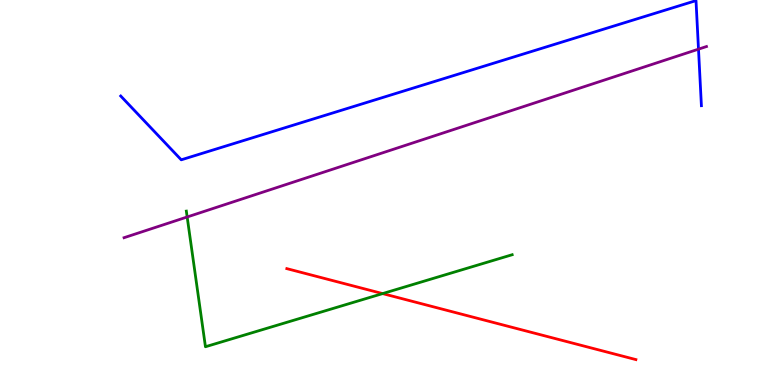[{'lines': ['blue', 'red'], 'intersections': []}, {'lines': ['green', 'red'], 'intersections': [{'x': 4.94, 'y': 2.37}]}, {'lines': ['purple', 'red'], 'intersections': []}, {'lines': ['blue', 'green'], 'intersections': []}, {'lines': ['blue', 'purple'], 'intersections': [{'x': 9.01, 'y': 8.72}]}, {'lines': ['green', 'purple'], 'intersections': [{'x': 2.42, 'y': 4.36}]}]